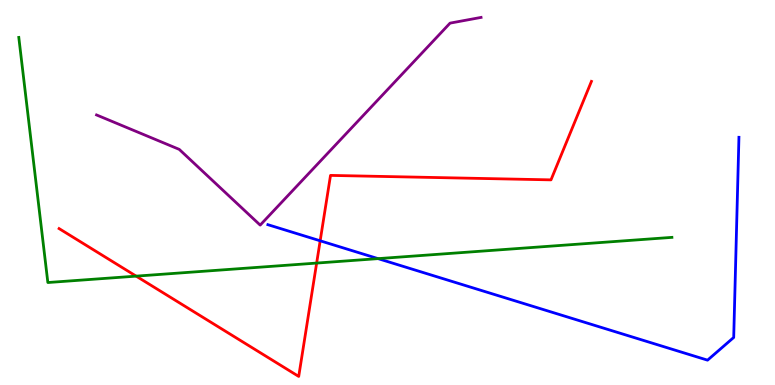[{'lines': ['blue', 'red'], 'intersections': [{'x': 4.13, 'y': 3.75}]}, {'lines': ['green', 'red'], 'intersections': [{'x': 1.76, 'y': 2.83}, {'x': 4.09, 'y': 3.17}]}, {'lines': ['purple', 'red'], 'intersections': []}, {'lines': ['blue', 'green'], 'intersections': [{'x': 4.88, 'y': 3.28}]}, {'lines': ['blue', 'purple'], 'intersections': []}, {'lines': ['green', 'purple'], 'intersections': []}]